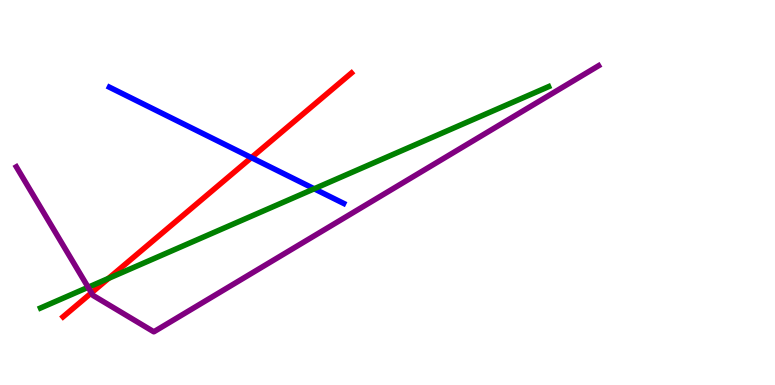[{'lines': ['blue', 'red'], 'intersections': [{'x': 3.24, 'y': 5.91}]}, {'lines': ['green', 'red'], 'intersections': [{'x': 1.4, 'y': 2.77}]}, {'lines': ['purple', 'red'], 'intersections': [{'x': 1.18, 'y': 2.39}]}, {'lines': ['blue', 'green'], 'intersections': [{'x': 4.05, 'y': 5.1}]}, {'lines': ['blue', 'purple'], 'intersections': []}, {'lines': ['green', 'purple'], 'intersections': [{'x': 1.14, 'y': 2.54}]}]